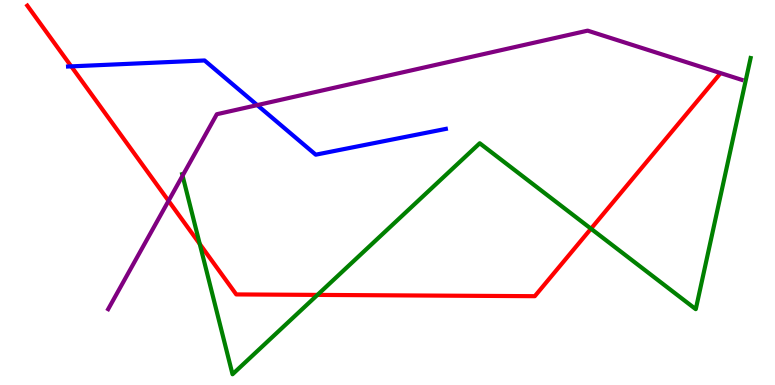[{'lines': ['blue', 'red'], 'intersections': [{'x': 0.919, 'y': 8.28}]}, {'lines': ['green', 'red'], 'intersections': [{'x': 2.58, 'y': 3.66}, {'x': 4.1, 'y': 2.34}, {'x': 7.63, 'y': 4.06}]}, {'lines': ['purple', 'red'], 'intersections': [{'x': 2.17, 'y': 4.78}]}, {'lines': ['blue', 'green'], 'intersections': []}, {'lines': ['blue', 'purple'], 'intersections': [{'x': 3.32, 'y': 7.27}]}, {'lines': ['green', 'purple'], 'intersections': [{'x': 2.36, 'y': 5.44}]}]